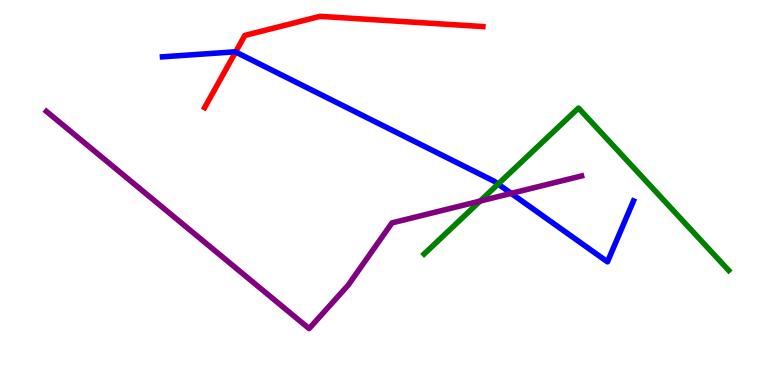[{'lines': ['blue', 'red'], 'intersections': [{'x': 3.04, 'y': 8.65}]}, {'lines': ['green', 'red'], 'intersections': []}, {'lines': ['purple', 'red'], 'intersections': []}, {'lines': ['blue', 'green'], 'intersections': [{'x': 6.43, 'y': 5.22}]}, {'lines': ['blue', 'purple'], 'intersections': [{'x': 6.6, 'y': 4.98}]}, {'lines': ['green', 'purple'], 'intersections': [{'x': 6.2, 'y': 4.78}]}]